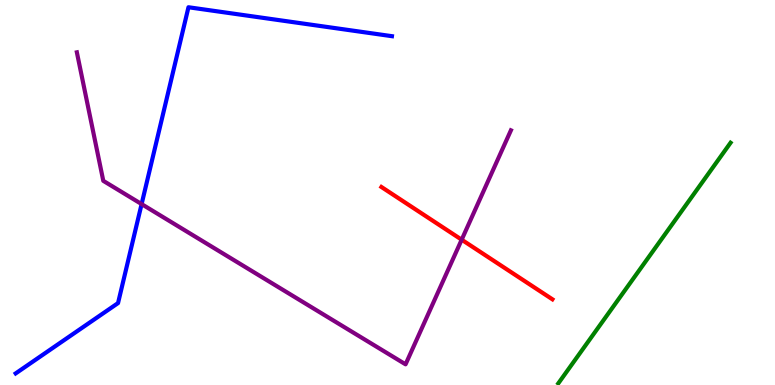[{'lines': ['blue', 'red'], 'intersections': []}, {'lines': ['green', 'red'], 'intersections': []}, {'lines': ['purple', 'red'], 'intersections': [{'x': 5.96, 'y': 3.77}]}, {'lines': ['blue', 'green'], 'intersections': []}, {'lines': ['blue', 'purple'], 'intersections': [{'x': 1.83, 'y': 4.7}]}, {'lines': ['green', 'purple'], 'intersections': []}]